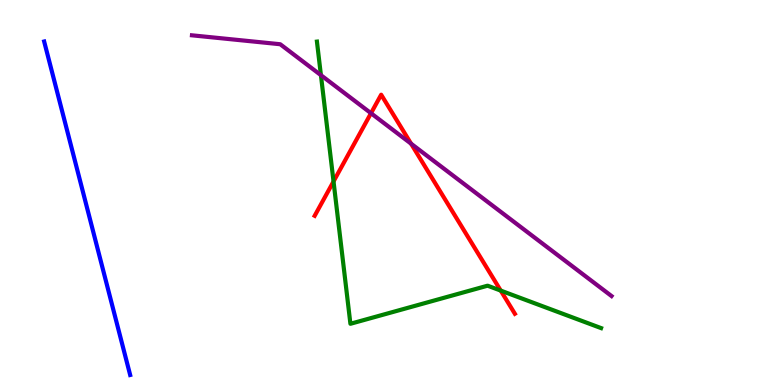[{'lines': ['blue', 'red'], 'intersections': []}, {'lines': ['green', 'red'], 'intersections': [{'x': 4.3, 'y': 5.29}, {'x': 6.46, 'y': 2.45}]}, {'lines': ['purple', 'red'], 'intersections': [{'x': 4.79, 'y': 7.06}, {'x': 5.3, 'y': 6.27}]}, {'lines': ['blue', 'green'], 'intersections': []}, {'lines': ['blue', 'purple'], 'intersections': []}, {'lines': ['green', 'purple'], 'intersections': [{'x': 4.14, 'y': 8.05}]}]